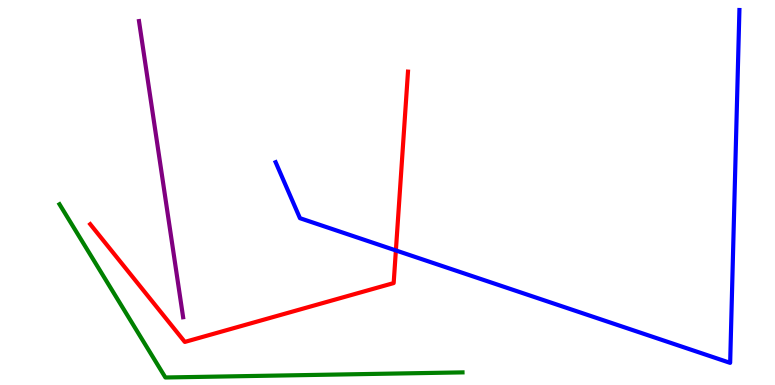[{'lines': ['blue', 'red'], 'intersections': [{'x': 5.11, 'y': 3.49}]}, {'lines': ['green', 'red'], 'intersections': []}, {'lines': ['purple', 'red'], 'intersections': []}, {'lines': ['blue', 'green'], 'intersections': []}, {'lines': ['blue', 'purple'], 'intersections': []}, {'lines': ['green', 'purple'], 'intersections': []}]